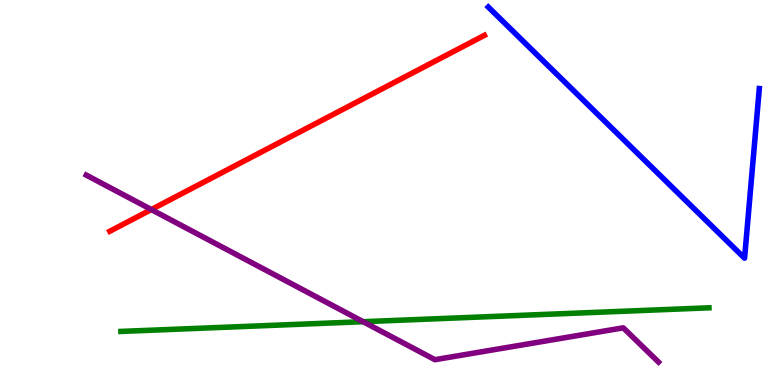[{'lines': ['blue', 'red'], 'intersections': []}, {'lines': ['green', 'red'], 'intersections': []}, {'lines': ['purple', 'red'], 'intersections': [{'x': 1.95, 'y': 4.56}]}, {'lines': ['blue', 'green'], 'intersections': []}, {'lines': ['blue', 'purple'], 'intersections': []}, {'lines': ['green', 'purple'], 'intersections': [{'x': 4.69, 'y': 1.64}]}]